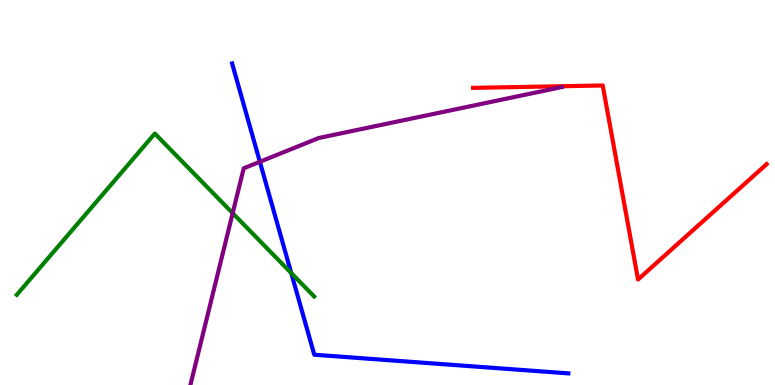[{'lines': ['blue', 'red'], 'intersections': []}, {'lines': ['green', 'red'], 'intersections': []}, {'lines': ['purple', 'red'], 'intersections': []}, {'lines': ['blue', 'green'], 'intersections': [{'x': 3.76, 'y': 2.91}]}, {'lines': ['blue', 'purple'], 'intersections': [{'x': 3.35, 'y': 5.8}]}, {'lines': ['green', 'purple'], 'intersections': [{'x': 3.0, 'y': 4.46}]}]